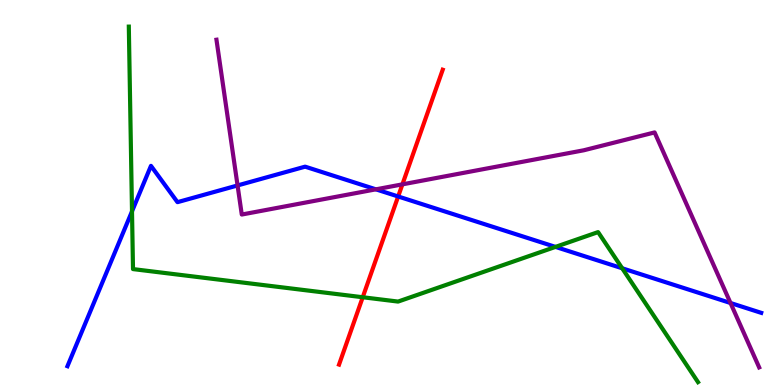[{'lines': ['blue', 'red'], 'intersections': [{'x': 5.14, 'y': 4.9}]}, {'lines': ['green', 'red'], 'intersections': [{'x': 4.68, 'y': 2.28}]}, {'lines': ['purple', 'red'], 'intersections': [{'x': 5.19, 'y': 5.21}]}, {'lines': ['blue', 'green'], 'intersections': [{'x': 1.7, 'y': 4.51}, {'x': 7.17, 'y': 3.59}, {'x': 8.03, 'y': 3.03}]}, {'lines': ['blue', 'purple'], 'intersections': [{'x': 3.07, 'y': 5.18}, {'x': 4.85, 'y': 5.08}, {'x': 9.43, 'y': 2.13}]}, {'lines': ['green', 'purple'], 'intersections': []}]